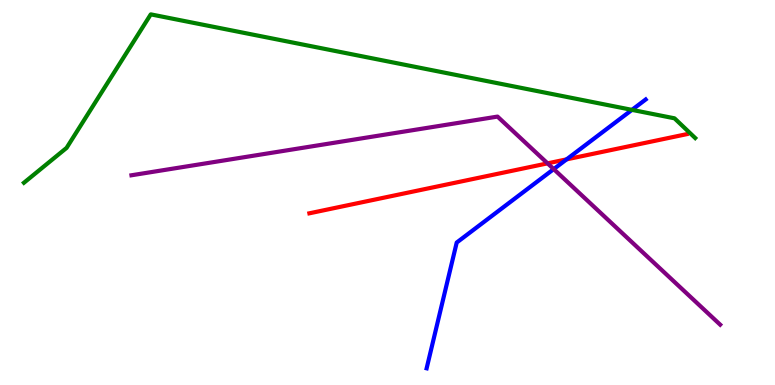[{'lines': ['blue', 'red'], 'intersections': [{'x': 7.31, 'y': 5.86}]}, {'lines': ['green', 'red'], 'intersections': []}, {'lines': ['purple', 'red'], 'intersections': [{'x': 7.07, 'y': 5.76}]}, {'lines': ['blue', 'green'], 'intersections': [{'x': 8.15, 'y': 7.15}]}, {'lines': ['blue', 'purple'], 'intersections': [{'x': 7.14, 'y': 5.61}]}, {'lines': ['green', 'purple'], 'intersections': []}]